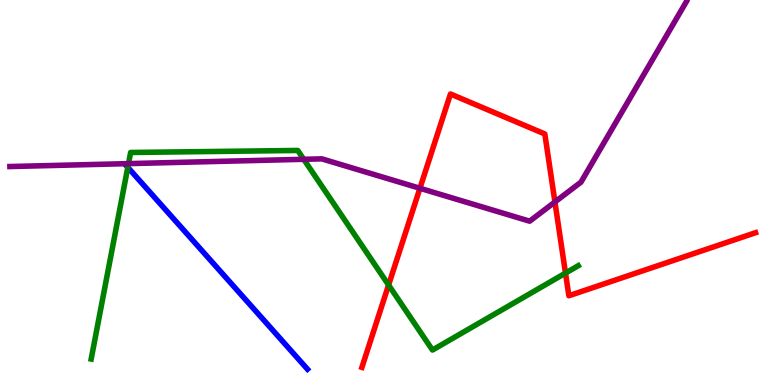[{'lines': ['blue', 'red'], 'intersections': []}, {'lines': ['green', 'red'], 'intersections': [{'x': 5.01, 'y': 2.6}, {'x': 7.3, 'y': 2.91}]}, {'lines': ['purple', 'red'], 'intersections': [{'x': 5.42, 'y': 5.11}, {'x': 7.16, 'y': 4.75}]}, {'lines': ['blue', 'green'], 'intersections': [{'x': 1.65, 'y': 5.65}]}, {'lines': ['blue', 'purple'], 'intersections': []}, {'lines': ['green', 'purple'], 'intersections': [{'x': 1.66, 'y': 5.75}, {'x': 3.92, 'y': 5.86}]}]